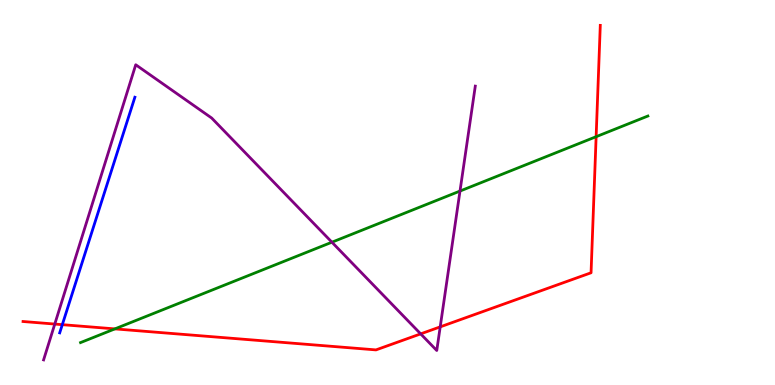[{'lines': ['blue', 'red'], 'intersections': [{'x': 0.804, 'y': 1.57}]}, {'lines': ['green', 'red'], 'intersections': [{'x': 1.48, 'y': 1.46}, {'x': 7.69, 'y': 6.45}]}, {'lines': ['purple', 'red'], 'intersections': [{'x': 0.707, 'y': 1.58}, {'x': 5.43, 'y': 1.33}, {'x': 5.68, 'y': 1.51}]}, {'lines': ['blue', 'green'], 'intersections': []}, {'lines': ['blue', 'purple'], 'intersections': []}, {'lines': ['green', 'purple'], 'intersections': [{'x': 4.28, 'y': 3.71}, {'x': 5.94, 'y': 5.04}]}]